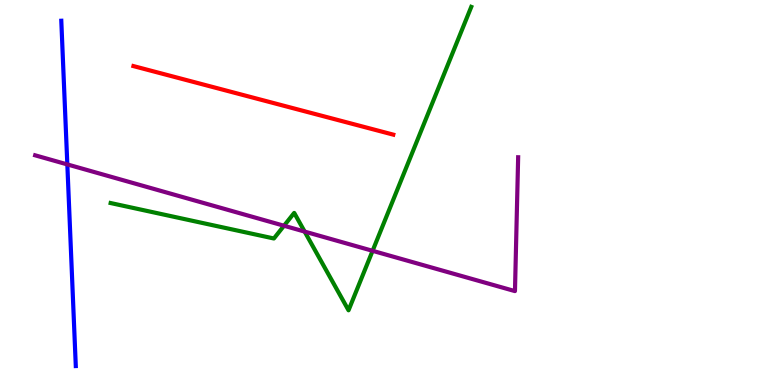[{'lines': ['blue', 'red'], 'intersections': []}, {'lines': ['green', 'red'], 'intersections': []}, {'lines': ['purple', 'red'], 'intersections': []}, {'lines': ['blue', 'green'], 'intersections': []}, {'lines': ['blue', 'purple'], 'intersections': [{'x': 0.869, 'y': 5.73}]}, {'lines': ['green', 'purple'], 'intersections': [{'x': 3.66, 'y': 4.14}, {'x': 3.93, 'y': 3.98}, {'x': 4.81, 'y': 3.49}]}]